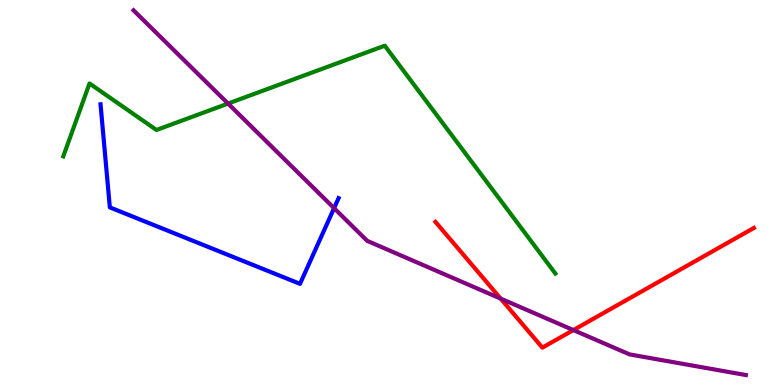[{'lines': ['blue', 'red'], 'intersections': []}, {'lines': ['green', 'red'], 'intersections': []}, {'lines': ['purple', 'red'], 'intersections': [{'x': 6.46, 'y': 2.24}, {'x': 7.4, 'y': 1.43}]}, {'lines': ['blue', 'green'], 'intersections': []}, {'lines': ['blue', 'purple'], 'intersections': [{'x': 4.31, 'y': 4.59}]}, {'lines': ['green', 'purple'], 'intersections': [{'x': 2.94, 'y': 7.31}]}]